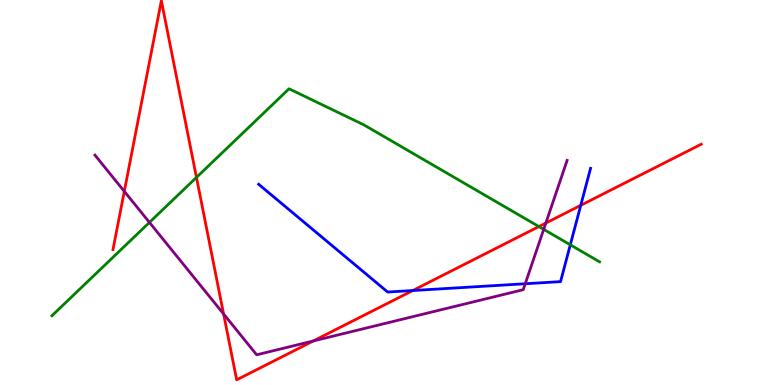[{'lines': ['blue', 'red'], 'intersections': [{'x': 5.33, 'y': 2.45}, {'x': 7.49, 'y': 4.67}]}, {'lines': ['green', 'red'], 'intersections': [{'x': 2.54, 'y': 5.39}, {'x': 6.95, 'y': 4.12}]}, {'lines': ['purple', 'red'], 'intersections': [{'x': 1.6, 'y': 5.03}, {'x': 2.89, 'y': 1.84}, {'x': 4.04, 'y': 1.14}, {'x': 7.04, 'y': 4.21}]}, {'lines': ['blue', 'green'], 'intersections': [{'x': 7.36, 'y': 3.64}]}, {'lines': ['blue', 'purple'], 'intersections': [{'x': 6.78, 'y': 2.63}]}, {'lines': ['green', 'purple'], 'intersections': [{'x': 1.93, 'y': 4.22}, {'x': 7.02, 'y': 4.04}]}]